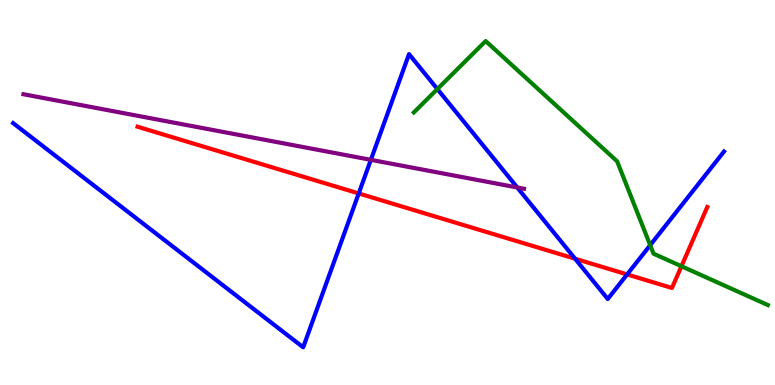[{'lines': ['blue', 'red'], 'intersections': [{'x': 4.63, 'y': 4.98}, {'x': 7.42, 'y': 3.28}, {'x': 8.09, 'y': 2.87}]}, {'lines': ['green', 'red'], 'intersections': [{'x': 8.79, 'y': 3.08}]}, {'lines': ['purple', 'red'], 'intersections': []}, {'lines': ['blue', 'green'], 'intersections': [{'x': 5.64, 'y': 7.69}, {'x': 8.39, 'y': 3.63}]}, {'lines': ['blue', 'purple'], 'intersections': [{'x': 4.79, 'y': 5.85}, {'x': 6.67, 'y': 5.13}]}, {'lines': ['green', 'purple'], 'intersections': []}]